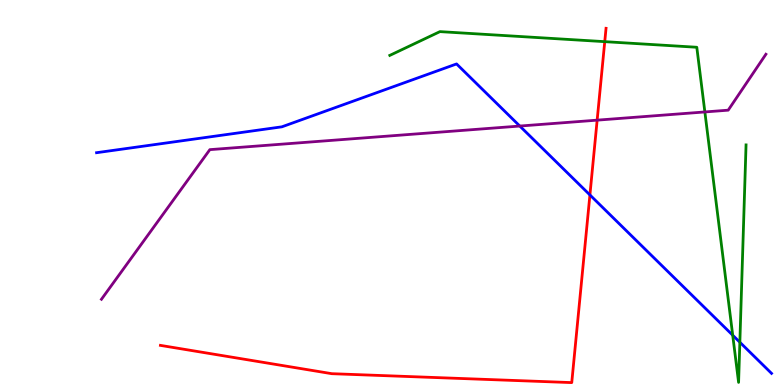[{'lines': ['blue', 'red'], 'intersections': [{'x': 7.61, 'y': 4.94}]}, {'lines': ['green', 'red'], 'intersections': [{'x': 7.8, 'y': 8.92}]}, {'lines': ['purple', 'red'], 'intersections': [{'x': 7.71, 'y': 6.88}]}, {'lines': ['blue', 'green'], 'intersections': [{'x': 9.45, 'y': 1.29}, {'x': 9.55, 'y': 1.11}]}, {'lines': ['blue', 'purple'], 'intersections': [{'x': 6.71, 'y': 6.73}]}, {'lines': ['green', 'purple'], 'intersections': [{'x': 9.1, 'y': 7.09}]}]